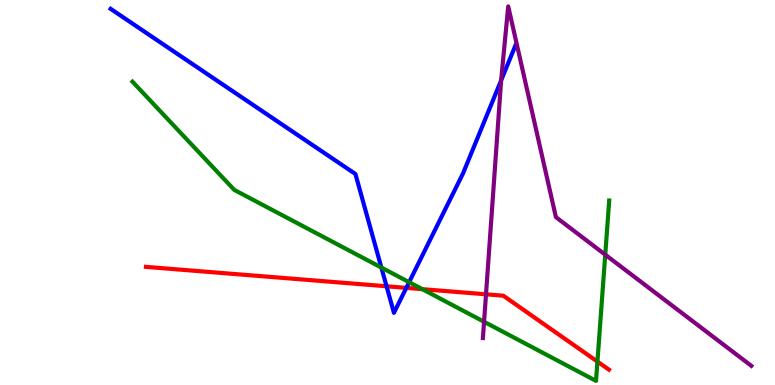[{'lines': ['blue', 'red'], 'intersections': [{'x': 4.99, 'y': 2.56}, {'x': 5.24, 'y': 2.52}]}, {'lines': ['green', 'red'], 'intersections': [{'x': 5.45, 'y': 2.49}, {'x': 7.71, 'y': 0.608}]}, {'lines': ['purple', 'red'], 'intersections': [{'x': 6.27, 'y': 2.36}]}, {'lines': ['blue', 'green'], 'intersections': [{'x': 4.92, 'y': 3.05}, {'x': 5.28, 'y': 2.67}]}, {'lines': ['blue', 'purple'], 'intersections': [{'x': 6.47, 'y': 7.91}]}, {'lines': ['green', 'purple'], 'intersections': [{'x': 6.25, 'y': 1.64}, {'x': 7.81, 'y': 3.38}]}]